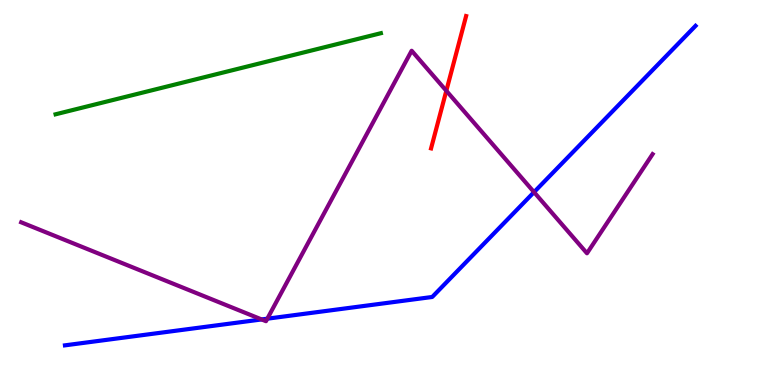[{'lines': ['blue', 'red'], 'intersections': []}, {'lines': ['green', 'red'], 'intersections': []}, {'lines': ['purple', 'red'], 'intersections': [{'x': 5.76, 'y': 7.64}]}, {'lines': ['blue', 'green'], 'intersections': []}, {'lines': ['blue', 'purple'], 'intersections': [{'x': 3.38, 'y': 1.7}, {'x': 3.45, 'y': 1.72}, {'x': 6.89, 'y': 5.01}]}, {'lines': ['green', 'purple'], 'intersections': []}]